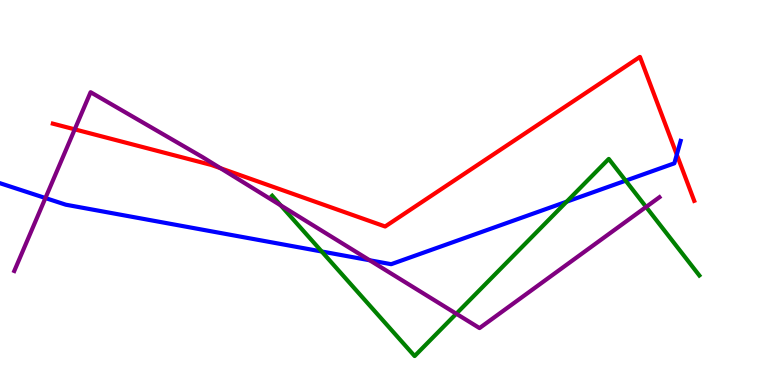[{'lines': ['blue', 'red'], 'intersections': [{'x': 8.73, 'y': 5.98}]}, {'lines': ['green', 'red'], 'intersections': []}, {'lines': ['purple', 'red'], 'intersections': [{'x': 0.964, 'y': 6.64}, {'x': 2.84, 'y': 5.63}]}, {'lines': ['blue', 'green'], 'intersections': [{'x': 4.15, 'y': 3.47}, {'x': 7.31, 'y': 4.76}, {'x': 8.07, 'y': 5.31}]}, {'lines': ['blue', 'purple'], 'intersections': [{'x': 0.586, 'y': 4.86}, {'x': 4.77, 'y': 3.24}]}, {'lines': ['green', 'purple'], 'intersections': [{'x': 3.62, 'y': 4.67}, {'x': 5.89, 'y': 1.85}, {'x': 8.34, 'y': 4.62}]}]